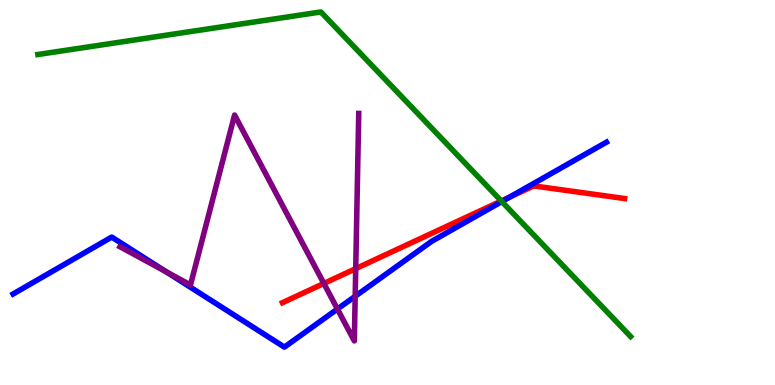[{'lines': ['blue', 'red'], 'intersections': [{'x': 6.58, 'y': 4.88}]}, {'lines': ['green', 'red'], 'intersections': [{'x': 6.47, 'y': 4.78}]}, {'lines': ['purple', 'red'], 'intersections': [{'x': 4.18, 'y': 2.64}, {'x': 4.59, 'y': 3.02}]}, {'lines': ['blue', 'green'], 'intersections': [{'x': 6.47, 'y': 4.76}]}, {'lines': ['blue', 'purple'], 'intersections': [{'x': 2.14, 'y': 2.94}, {'x': 4.35, 'y': 1.97}, {'x': 4.58, 'y': 2.3}]}, {'lines': ['green', 'purple'], 'intersections': []}]